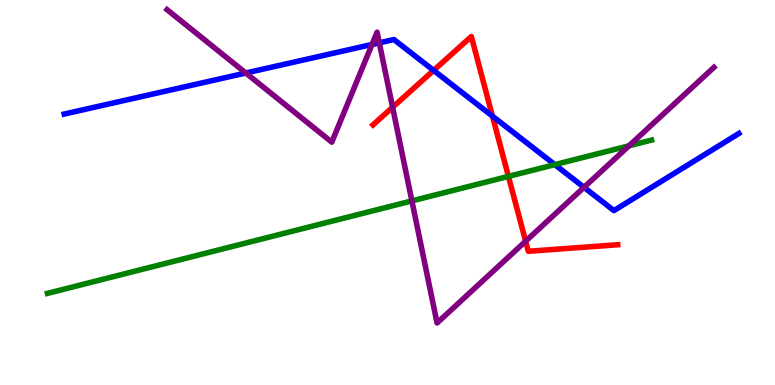[{'lines': ['blue', 'red'], 'intersections': [{'x': 5.6, 'y': 8.17}, {'x': 6.35, 'y': 6.98}]}, {'lines': ['green', 'red'], 'intersections': [{'x': 6.56, 'y': 5.42}]}, {'lines': ['purple', 'red'], 'intersections': [{'x': 5.07, 'y': 7.21}, {'x': 6.78, 'y': 3.73}]}, {'lines': ['blue', 'green'], 'intersections': [{'x': 7.16, 'y': 5.72}]}, {'lines': ['blue', 'purple'], 'intersections': [{'x': 3.17, 'y': 8.1}, {'x': 4.8, 'y': 8.84}, {'x': 4.89, 'y': 8.89}, {'x': 7.54, 'y': 5.13}]}, {'lines': ['green', 'purple'], 'intersections': [{'x': 5.31, 'y': 4.78}, {'x': 8.12, 'y': 6.21}]}]